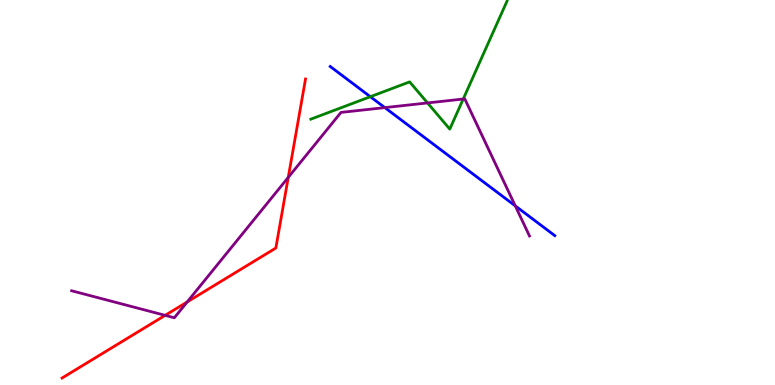[{'lines': ['blue', 'red'], 'intersections': []}, {'lines': ['green', 'red'], 'intersections': []}, {'lines': ['purple', 'red'], 'intersections': [{'x': 2.13, 'y': 1.81}, {'x': 2.42, 'y': 2.16}, {'x': 3.72, 'y': 5.39}]}, {'lines': ['blue', 'green'], 'intersections': [{'x': 4.78, 'y': 7.49}]}, {'lines': ['blue', 'purple'], 'intersections': [{'x': 4.97, 'y': 7.21}, {'x': 6.65, 'y': 4.65}]}, {'lines': ['green', 'purple'], 'intersections': [{'x': 5.52, 'y': 7.33}, {'x': 5.98, 'y': 7.43}]}]